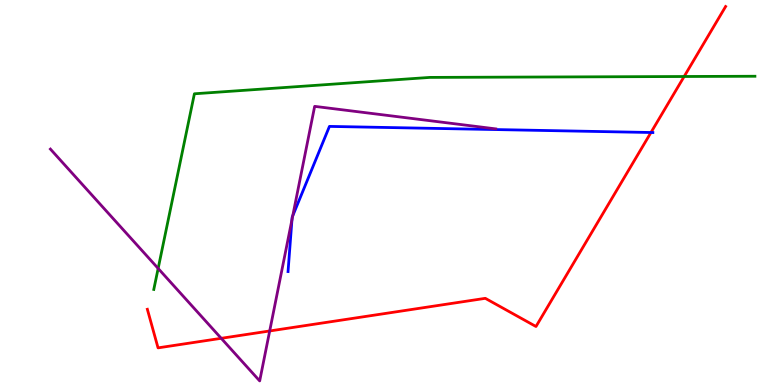[{'lines': ['blue', 'red'], 'intersections': [{'x': 8.4, 'y': 6.56}]}, {'lines': ['green', 'red'], 'intersections': [{'x': 8.83, 'y': 8.01}]}, {'lines': ['purple', 'red'], 'intersections': [{'x': 2.85, 'y': 1.21}, {'x': 3.48, 'y': 1.4}]}, {'lines': ['blue', 'green'], 'intersections': []}, {'lines': ['blue', 'purple'], 'intersections': [{'x': 3.77, 'y': 4.29}, {'x': 3.78, 'y': 4.39}]}, {'lines': ['green', 'purple'], 'intersections': [{'x': 2.04, 'y': 3.03}]}]